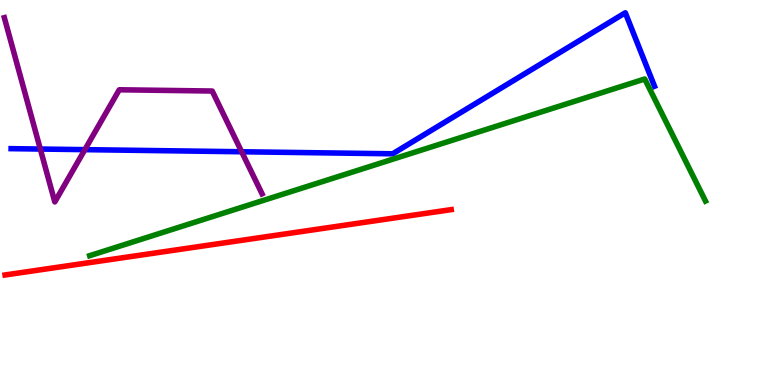[{'lines': ['blue', 'red'], 'intersections': []}, {'lines': ['green', 'red'], 'intersections': []}, {'lines': ['purple', 'red'], 'intersections': []}, {'lines': ['blue', 'green'], 'intersections': []}, {'lines': ['blue', 'purple'], 'intersections': [{'x': 0.52, 'y': 6.13}, {'x': 1.09, 'y': 6.11}, {'x': 3.12, 'y': 6.06}]}, {'lines': ['green', 'purple'], 'intersections': []}]